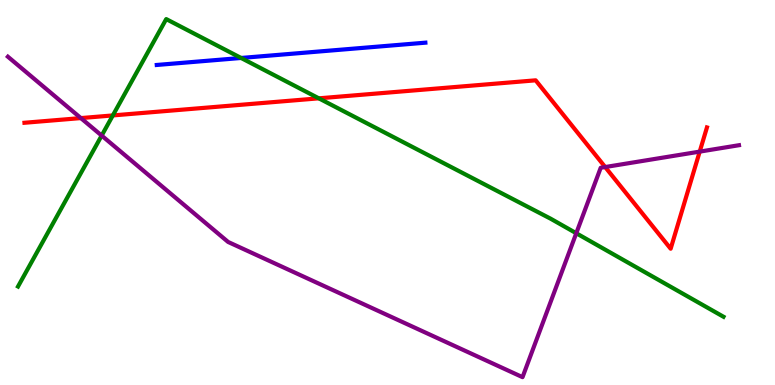[{'lines': ['blue', 'red'], 'intersections': []}, {'lines': ['green', 'red'], 'intersections': [{'x': 1.46, 'y': 7.0}, {'x': 4.11, 'y': 7.45}]}, {'lines': ['purple', 'red'], 'intersections': [{'x': 1.04, 'y': 6.93}, {'x': 7.81, 'y': 5.66}, {'x': 9.03, 'y': 6.06}]}, {'lines': ['blue', 'green'], 'intersections': [{'x': 3.11, 'y': 8.49}]}, {'lines': ['blue', 'purple'], 'intersections': []}, {'lines': ['green', 'purple'], 'intersections': [{'x': 1.31, 'y': 6.48}, {'x': 7.44, 'y': 3.94}]}]